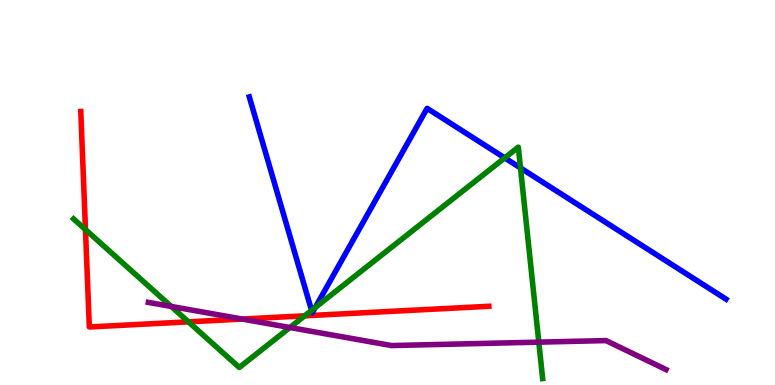[{'lines': ['blue', 'red'], 'intersections': []}, {'lines': ['green', 'red'], 'intersections': [{'x': 1.1, 'y': 4.04}, {'x': 2.43, 'y': 1.64}, {'x': 3.93, 'y': 1.8}]}, {'lines': ['purple', 'red'], 'intersections': [{'x': 3.13, 'y': 1.71}]}, {'lines': ['blue', 'green'], 'intersections': [{'x': 4.02, 'y': 1.94}, {'x': 4.07, 'y': 2.01}, {'x': 6.51, 'y': 5.9}, {'x': 6.72, 'y': 5.64}]}, {'lines': ['blue', 'purple'], 'intersections': []}, {'lines': ['green', 'purple'], 'intersections': [{'x': 2.21, 'y': 2.04}, {'x': 3.74, 'y': 1.49}, {'x': 6.95, 'y': 1.11}]}]